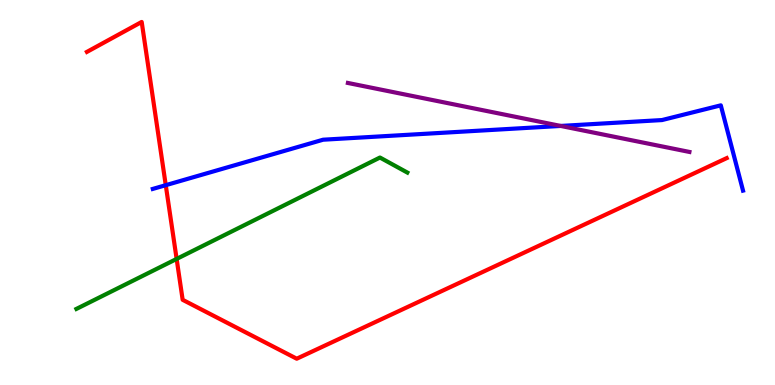[{'lines': ['blue', 'red'], 'intersections': [{'x': 2.14, 'y': 5.19}]}, {'lines': ['green', 'red'], 'intersections': [{'x': 2.28, 'y': 3.27}]}, {'lines': ['purple', 'red'], 'intersections': []}, {'lines': ['blue', 'green'], 'intersections': []}, {'lines': ['blue', 'purple'], 'intersections': [{'x': 7.23, 'y': 6.73}]}, {'lines': ['green', 'purple'], 'intersections': []}]